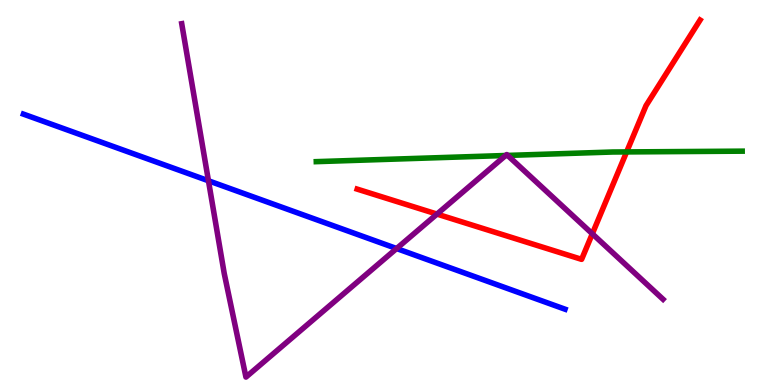[{'lines': ['blue', 'red'], 'intersections': []}, {'lines': ['green', 'red'], 'intersections': [{'x': 8.09, 'y': 6.05}]}, {'lines': ['purple', 'red'], 'intersections': [{'x': 5.64, 'y': 4.44}, {'x': 7.64, 'y': 3.93}]}, {'lines': ['blue', 'green'], 'intersections': []}, {'lines': ['blue', 'purple'], 'intersections': [{'x': 2.69, 'y': 5.3}, {'x': 5.12, 'y': 3.54}]}, {'lines': ['green', 'purple'], 'intersections': [{'x': 6.52, 'y': 5.96}, {'x': 6.55, 'y': 5.96}]}]